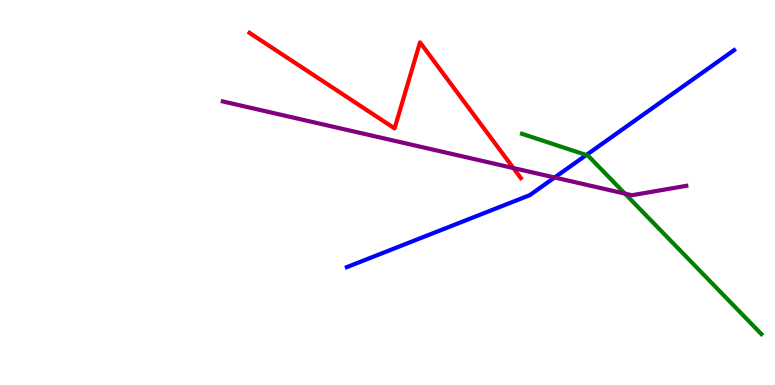[{'lines': ['blue', 'red'], 'intersections': []}, {'lines': ['green', 'red'], 'intersections': []}, {'lines': ['purple', 'red'], 'intersections': [{'x': 6.62, 'y': 5.64}]}, {'lines': ['blue', 'green'], 'intersections': [{'x': 7.57, 'y': 5.97}]}, {'lines': ['blue', 'purple'], 'intersections': [{'x': 7.16, 'y': 5.39}]}, {'lines': ['green', 'purple'], 'intersections': [{'x': 8.06, 'y': 4.97}]}]